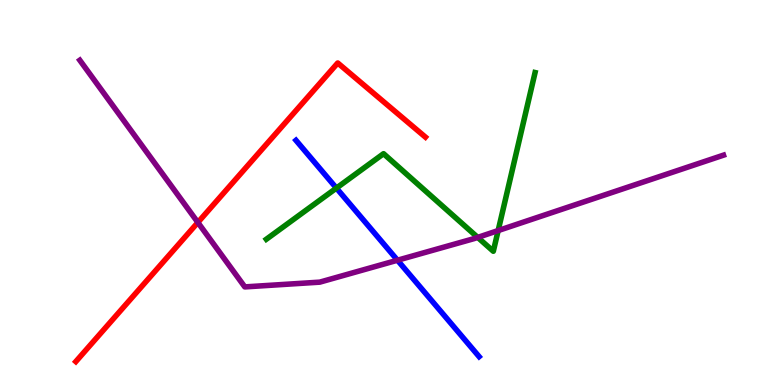[{'lines': ['blue', 'red'], 'intersections': []}, {'lines': ['green', 'red'], 'intersections': []}, {'lines': ['purple', 'red'], 'intersections': [{'x': 2.55, 'y': 4.22}]}, {'lines': ['blue', 'green'], 'intersections': [{'x': 4.34, 'y': 5.11}]}, {'lines': ['blue', 'purple'], 'intersections': [{'x': 5.13, 'y': 3.24}]}, {'lines': ['green', 'purple'], 'intersections': [{'x': 6.16, 'y': 3.83}, {'x': 6.43, 'y': 4.01}]}]